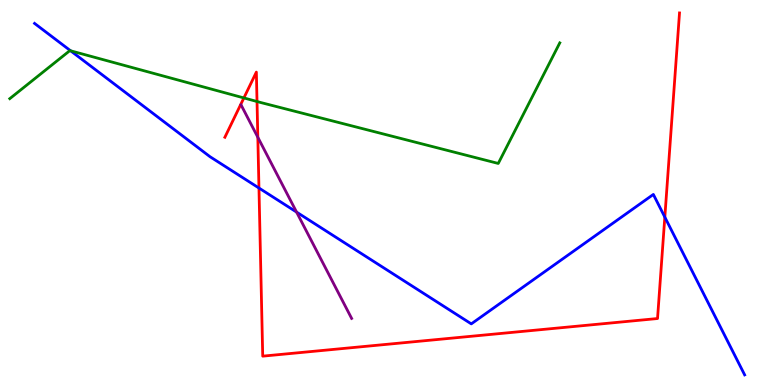[{'lines': ['blue', 'red'], 'intersections': [{'x': 3.34, 'y': 5.12}, {'x': 8.58, 'y': 4.36}]}, {'lines': ['green', 'red'], 'intersections': [{'x': 3.15, 'y': 7.46}, {'x': 3.32, 'y': 7.36}]}, {'lines': ['purple', 'red'], 'intersections': [{'x': 3.33, 'y': 6.43}]}, {'lines': ['blue', 'green'], 'intersections': [{'x': 0.911, 'y': 8.68}]}, {'lines': ['blue', 'purple'], 'intersections': [{'x': 3.83, 'y': 4.49}]}, {'lines': ['green', 'purple'], 'intersections': []}]